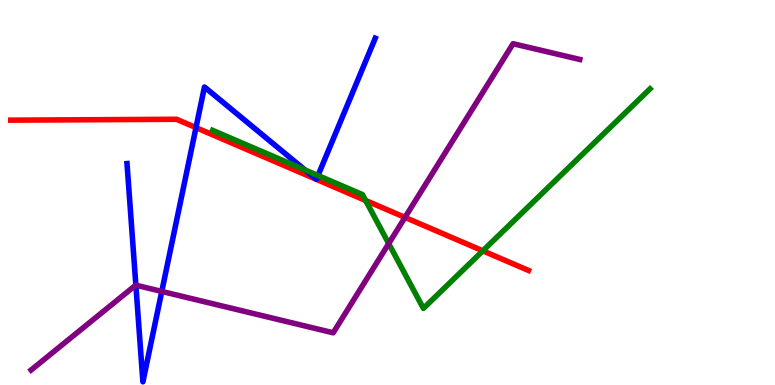[{'lines': ['blue', 'red'], 'intersections': [{'x': 2.53, 'y': 6.69}, {'x': 4.08, 'y': 5.34}, {'x': 4.08, 'y': 5.34}]}, {'lines': ['green', 'red'], 'intersections': [{'x': 4.72, 'y': 4.79}, {'x': 6.23, 'y': 3.49}]}, {'lines': ['purple', 'red'], 'intersections': [{'x': 5.23, 'y': 4.35}]}, {'lines': ['blue', 'green'], 'intersections': [{'x': 3.94, 'y': 5.59}, {'x': 4.1, 'y': 5.44}]}, {'lines': ['blue', 'purple'], 'intersections': [{'x': 1.75, 'y': 2.59}, {'x': 2.09, 'y': 2.43}]}, {'lines': ['green', 'purple'], 'intersections': [{'x': 5.02, 'y': 3.67}]}]